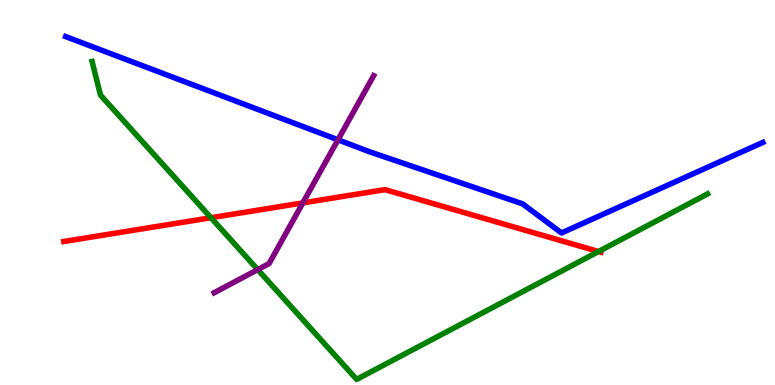[{'lines': ['blue', 'red'], 'intersections': []}, {'lines': ['green', 'red'], 'intersections': [{'x': 2.72, 'y': 4.34}, {'x': 7.72, 'y': 3.47}]}, {'lines': ['purple', 'red'], 'intersections': [{'x': 3.91, 'y': 4.73}]}, {'lines': ['blue', 'green'], 'intersections': []}, {'lines': ['blue', 'purple'], 'intersections': [{'x': 4.36, 'y': 6.37}]}, {'lines': ['green', 'purple'], 'intersections': [{'x': 3.33, 'y': 3.0}]}]